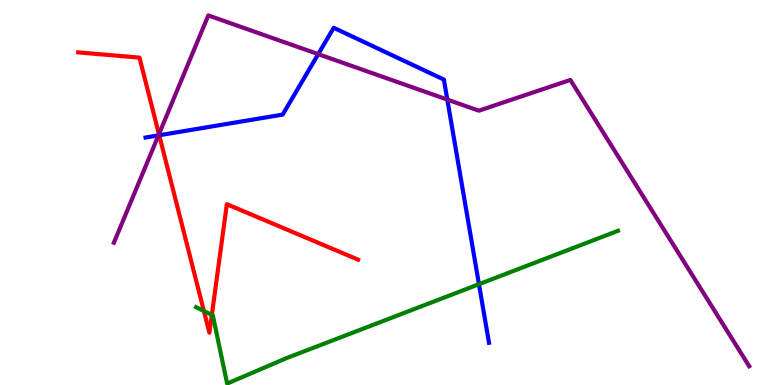[{'lines': ['blue', 'red'], 'intersections': [{'x': 2.05, 'y': 6.49}]}, {'lines': ['green', 'red'], 'intersections': [{'x': 2.63, 'y': 1.92}, {'x': 2.73, 'y': 1.82}]}, {'lines': ['purple', 'red'], 'intersections': [{'x': 2.05, 'y': 6.51}]}, {'lines': ['blue', 'green'], 'intersections': [{'x': 6.18, 'y': 2.62}]}, {'lines': ['blue', 'purple'], 'intersections': [{'x': 2.04, 'y': 6.48}, {'x': 4.11, 'y': 8.59}, {'x': 5.77, 'y': 7.41}]}, {'lines': ['green', 'purple'], 'intersections': []}]